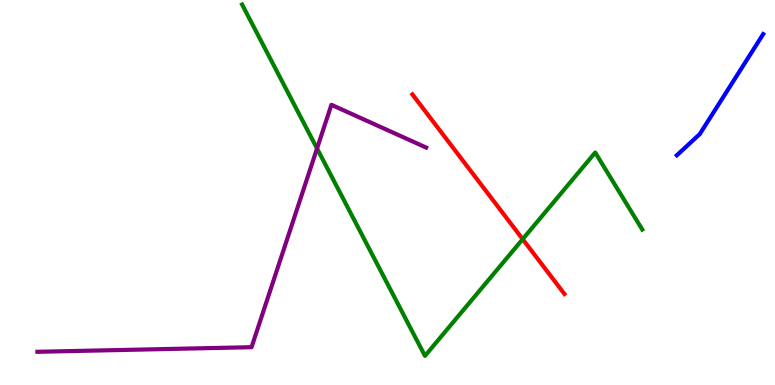[{'lines': ['blue', 'red'], 'intersections': []}, {'lines': ['green', 'red'], 'intersections': [{'x': 6.74, 'y': 3.79}]}, {'lines': ['purple', 'red'], 'intersections': []}, {'lines': ['blue', 'green'], 'intersections': []}, {'lines': ['blue', 'purple'], 'intersections': []}, {'lines': ['green', 'purple'], 'intersections': [{'x': 4.09, 'y': 6.14}]}]